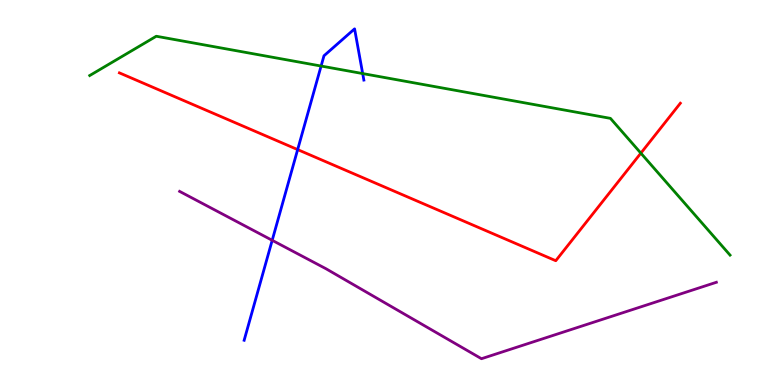[{'lines': ['blue', 'red'], 'intersections': [{'x': 3.84, 'y': 6.11}]}, {'lines': ['green', 'red'], 'intersections': [{'x': 8.27, 'y': 6.02}]}, {'lines': ['purple', 'red'], 'intersections': []}, {'lines': ['blue', 'green'], 'intersections': [{'x': 4.14, 'y': 8.28}, {'x': 4.68, 'y': 8.09}]}, {'lines': ['blue', 'purple'], 'intersections': [{'x': 3.51, 'y': 3.76}]}, {'lines': ['green', 'purple'], 'intersections': []}]